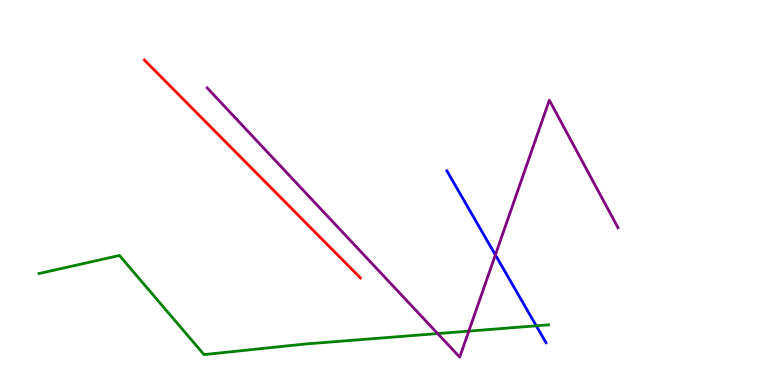[{'lines': ['blue', 'red'], 'intersections': []}, {'lines': ['green', 'red'], 'intersections': []}, {'lines': ['purple', 'red'], 'intersections': []}, {'lines': ['blue', 'green'], 'intersections': [{'x': 6.92, 'y': 1.54}]}, {'lines': ['blue', 'purple'], 'intersections': [{'x': 6.39, 'y': 3.38}]}, {'lines': ['green', 'purple'], 'intersections': [{'x': 5.65, 'y': 1.34}, {'x': 6.05, 'y': 1.4}]}]